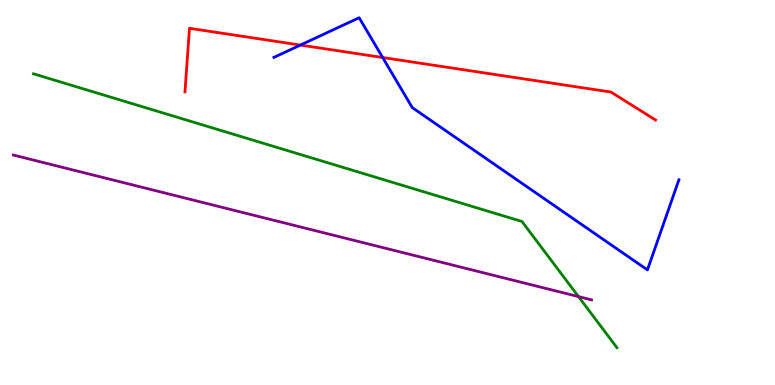[{'lines': ['blue', 'red'], 'intersections': [{'x': 3.88, 'y': 8.83}, {'x': 4.94, 'y': 8.51}]}, {'lines': ['green', 'red'], 'intersections': []}, {'lines': ['purple', 'red'], 'intersections': []}, {'lines': ['blue', 'green'], 'intersections': []}, {'lines': ['blue', 'purple'], 'intersections': []}, {'lines': ['green', 'purple'], 'intersections': [{'x': 7.46, 'y': 2.3}]}]